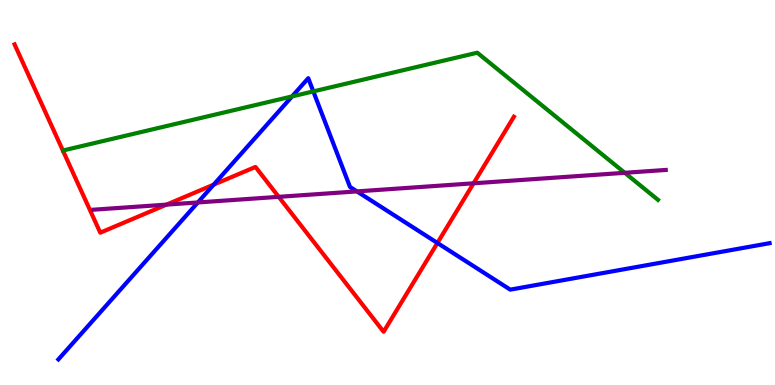[{'lines': ['blue', 'red'], 'intersections': [{'x': 2.76, 'y': 5.2}, {'x': 5.64, 'y': 3.69}]}, {'lines': ['green', 'red'], 'intersections': []}, {'lines': ['purple', 'red'], 'intersections': [{'x': 2.15, 'y': 4.68}, {'x': 3.6, 'y': 4.89}, {'x': 6.11, 'y': 5.24}]}, {'lines': ['blue', 'green'], 'intersections': [{'x': 3.77, 'y': 7.5}, {'x': 4.04, 'y': 7.63}]}, {'lines': ['blue', 'purple'], 'intersections': [{'x': 2.55, 'y': 4.74}, {'x': 4.61, 'y': 5.03}]}, {'lines': ['green', 'purple'], 'intersections': [{'x': 8.06, 'y': 5.51}]}]